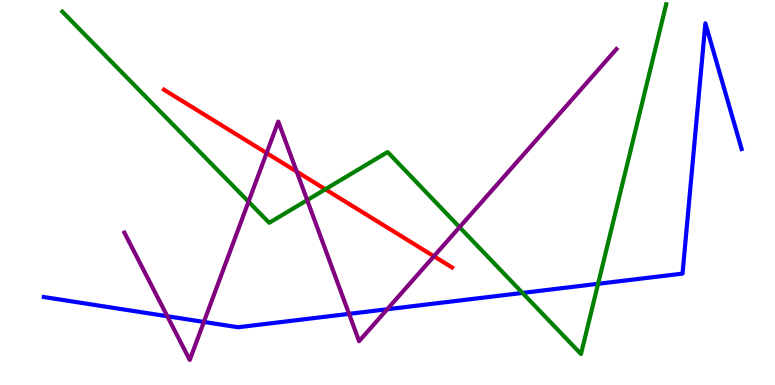[{'lines': ['blue', 'red'], 'intersections': []}, {'lines': ['green', 'red'], 'intersections': [{'x': 4.2, 'y': 5.08}]}, {'lines': ['purple', 'red'], 'intersections': [{'x': 3.44, 'y': 6.02}, {'x': 3.83, 'y': 5.54}, {'x': 5.6, 'y': 3.34}]}, {'lines': ['blue', 'green'], 'intersections': [{'x': 6.74, 'y': 2.39}, {'x': 7.72, 'y': 2.63}]}, {'lines': ['blue', 'purple'], 'intersections': [{'x': 2.16, 'y': 1.79}, {'x': 2.63, 'y': 1.64}, {'x': 4.5, 'y': 1.85}, {'x': 5.0, 'y': 1.97}]}, {'lines': ['green', 'purple'], 'intersections': [{'x': 3.21, 'y': 4.76}, {'x': 3.96, 'y': 4.8}, {'x': 5.93, 'y': 4.1}]}]